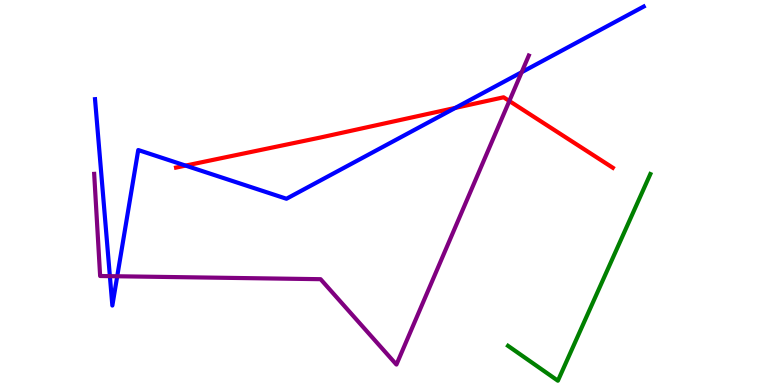[{'lines': ['blue', 'red'], 'intersections': [{'x': 2.39, 'y': 5.7}, {'x': 5.88, 'y': 7.2}]}, {'lines': ['green', 'red'], 'intersections': []}, {'lines': ['purple', 'red'], 'intersections': [{'x': 6.57, 'y': 7.38}]}, {'lines': ['blue', 'green'], 'intersections': []}, {'lines': ['blue', 'purple'], 'intersections': [{'x': 1.42, 'y': 2.83}, {'x': 1.51, 'y': 2.82}, {'x': 6.73, 'y': 8.12}]}, {'lines': ['green', 'purple'], 'intersections': []}]